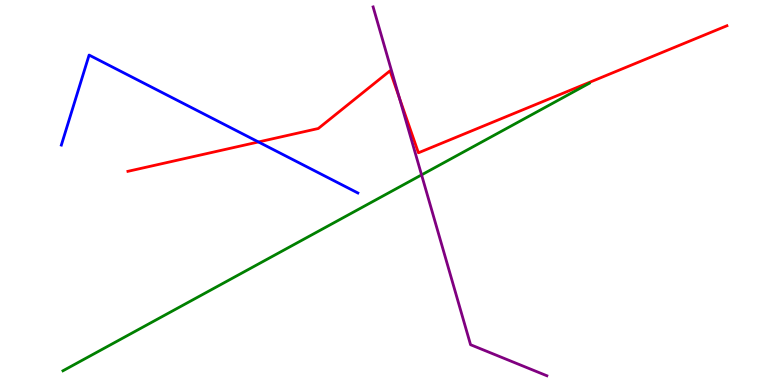[{'lines': ['blue', 'red'], 'intersections': [{'x': 3.33, 'y': 6.31}]}, {'lines': ['green', 'red'], 'intersections': []}, {'lines': ['purple', 'red'], 'intersections': [{'x': 5.15, 'y': 7.47}]}, {'lines': ['blue', 'green'], 'intersections': []}, {'lines': ['blue', 'purple'], 'intersections': []}, {'lines': ['green', 'purple'], 'intersections': [{'x': 5.44, 'y': 5.46}]}]